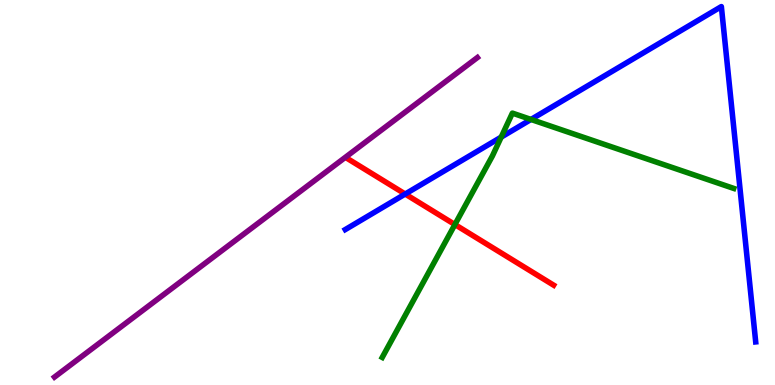[{'lines': ['blue', 'red'], 'intersections': [{'x': 5.23, 'y': 4.96}]}, {'lines': ['green', 'red'], 'intersections': [{'x': 5.87, 'y': 4.17}]}, {'lines': ['purple', 'red'], 'intersections': []}, {'lines': ['blue', 'green'], 'intersections': [{'x': 6.47, 'y': 6.44}, {'x': 6.85, 'y': 6.9}]}, {'lines': ['blue', 'purple'], 'intersections': []}, {'lines': ['green', 'purple'], 'intersections': []}]